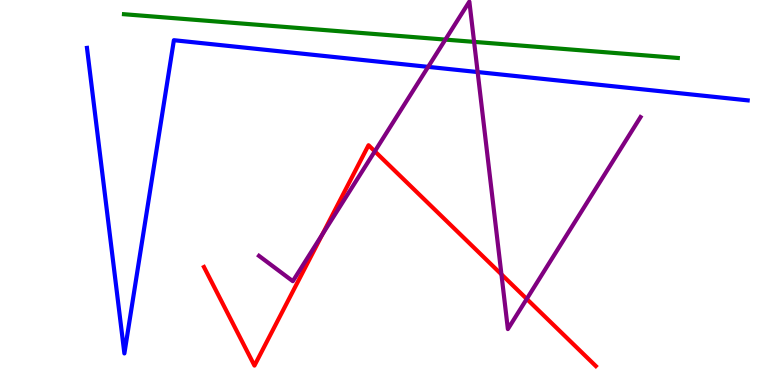[{'lines': ['blue', 'red'], 'intersections': []}, {'lines': ['green', 'red'], 'intersections': []}, {'lines': ['purple', 'red'], 'intersections': [{'x': 4.16, 'y': 3.91}, {'x': 4.84, 'y': 6.07}, {'x': 6.47, 'y': 2.87}, {'x': 6.8, 'y': 2.24}]}, {'lines': ['blue', 'green'], 'intersections': []}, {'lines': ['blue', 'purple'], 'intersections': [{'x': 5.52, 'y': 8.26}, {'x': 6.16, 'y': 8.13}]}, {'lines': ['green', 'purple'], 'intersections': [{'x': 5.75, 'y': 8.97}, {'x': 6.12, 'y': 8.91}]}]